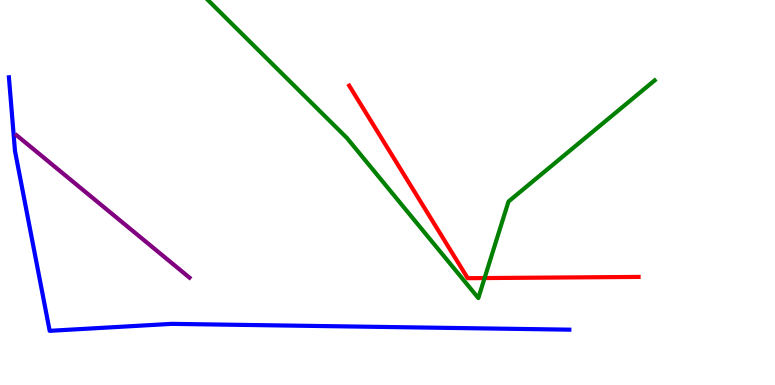[{'lines': ['blue', 'red'], 'intersections': []}, {'lines': ['green', 'red'], 'intersections': [{'x': 6.25, 'y': 2.78}]}, {'lines': ['purple', 'red'], 'intersections': []}, {'lines': ['blue', 'green'], 'intersections': []}, {'lines': ['blue', 'purple'], 'intersections': []}, {'lines': ['green', 'purple'], 'intersections': []}]